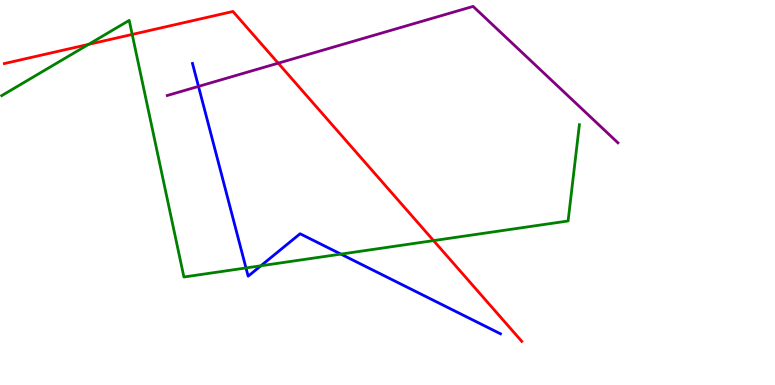[{'lines': ['blue', 'red'], 'intersections': []}, {'lines': ['green', 'red'], 'intersections': [{'x': 1.14, 'y': 8.85}, {'x': 1.71, 'y': 9.11}, {'x': 5.59, 'y': 3.75}]}, {'lines': ['purple', 'red'], 'intersections': [{'x': 3.59, 'y': 8.36}]}, {'lines': ['blue', 'green'], 'intersections': [{'x': 3.17, 'y': 3.04}, {'x': 3.37, 'y': 3.1}, {'x': 4.4, 'y': 3.4}]}, {'lines': ['blue', 'purple'], 'intersections': [{'x': 2.56, 'y': 7.76}]}, {'lines': ['green', 'purple'], 'intersections': []}]